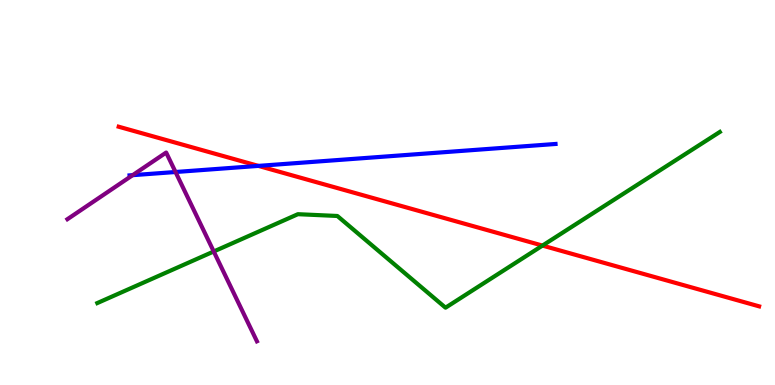[{'lines': ['blue', 'red'], 'intersections': [{'x': 3.33, 'y': 5.69}]}, {'lines': ['green', 'red'], 'intersections': [{'x': 7.0, 'y': 3.62}]}, {'lines': ['purple', 'red'], 'intersections': []}, {'lines': ['blue', 'green'], 'intersections': []}, {'lines': ['blue', 'purple'], 'intersections': [{'x': 1.71, 'y': 5.45}, {'x': 2.26, 'y': 5.53}]}, {'lines': ['green', 'purple'], 'intersections': [{'x': 2.76, 'y': 3.47}]}]